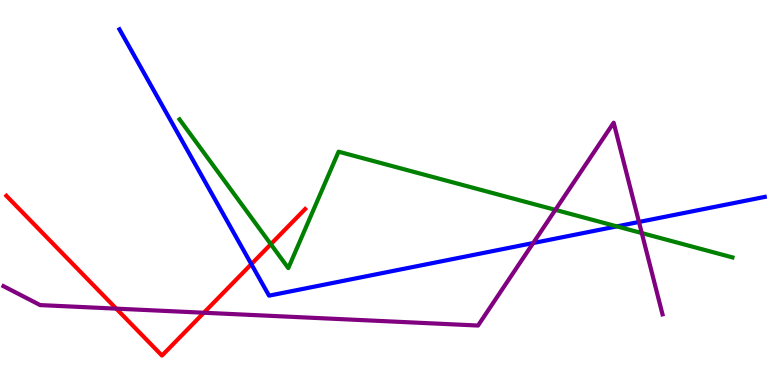[{'lines': ['blue', 'red'], 'intersections': [{'x': 3.24, 'y': 3.14}]}, {'lines': ['green', 'red'], 'intersections': [{'x': 3.49, 'y': 3.66}]}, {'lines': ['purple', 'red'], 'intersections': [{'x': 1.5, 'y': 1.98}, {'x': 2.63, 'y': 1.88}]}, {'lines': ['blue', 'green'], 'intersections': [{'x': 7.96, 'y': 4.12}]}, {'lines': ['blue', 'purple'], 'intersections': [{'x': 6.88, 'y': 3.69}, {'x': 8.24, 'y': 4.23}]}, {'lines': ['green', 'purple'], 'intersections': [{'x': 7.17, 'y': 4.55}, {'x': 8.28, 'y': 3.95}]}]